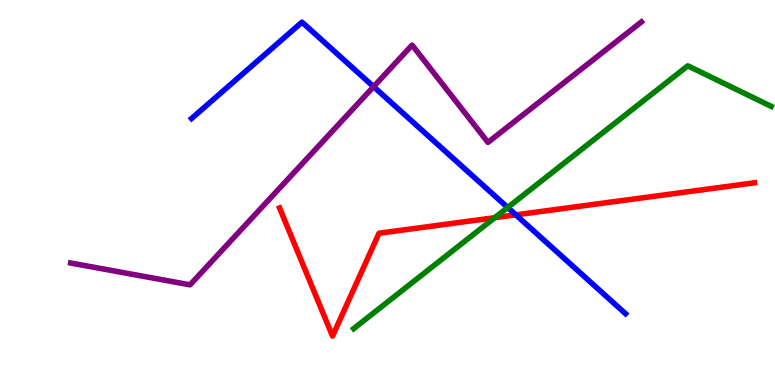[{'lines': ['blue', 'red'], 'intersections': [{'x': 6.66, 'y': 4.42}]}, {'lines': ['green', 'red'], 'intersections': [{'x': 6.38, 'y': 4.35}]}, {'lines': ['purple', 'red'], 'intersections': []}, {'lines': ['blue', 'green'], 'intersections': [{'x': 6.55, 'y': 4.61}]}, {'lines': ['blue', 'purple'], 'intersections': [{'x': 4.82, 'y': 7.75}]}, {'lines': ['green', 'purple'], 'intersections': []}]